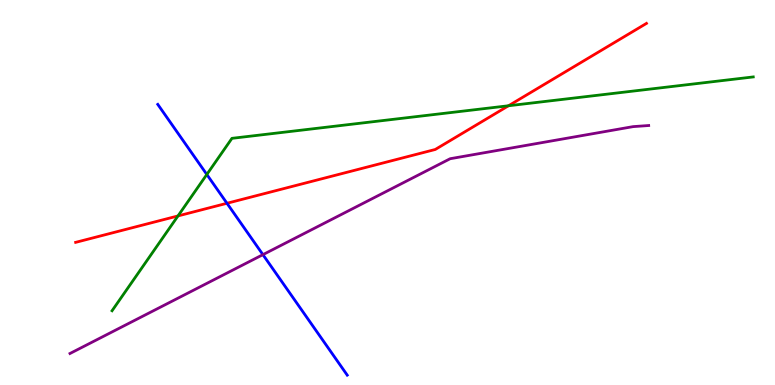[{'lines': ['blue', 'red'], 'intersections': [{'x': 2.93, 'y': 4.72}]}, {'lines': ['green', 'red'], 'intersections': [{'x': 2.3, 'y': 4.39}, {'x': 6.56, 'y': 7.25}]}, {'lines': ['purple', 'red'], 'intersections': []}, {'lines': ['blue', 'green'], 'intersections': [{'x': 2.67, 'y': 5.47}]}, {'lines': ['blue', 'purple'], 'intersections': [{'x': 3.39, 'y': 3.39}]}, {'lines': ['green', 'purple'], 'intersections': []}]